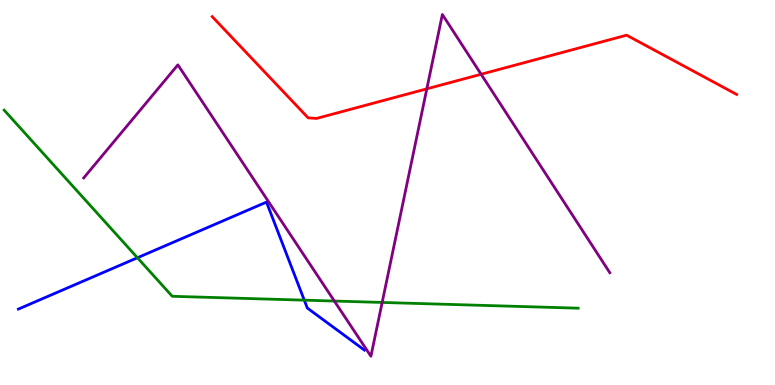[{'lines': ['blue', 'red'], 'intersections': []}, {'lines': ['green', 'red'], 'intersections': []}, {'lines': ['purple', 'red'], 'intersections': [{'x': 5.51, 'y': 7.69}, {'x': 6.21, 'y': 8.07}]}, {'lines': ['blue', 'green'], 'intersections': [{'x': 1.77, 'y': 3.31}, {'x': 3.93, 'y': 2.2}]}, {'lines': ['blue', 'purple'], 'intersections': []}, {'lines': ['green', 'purple'], 'intersections': [{'x': 4.31, 'y': 2.18}, {'x': 4.93, 'y': 2.14}]}]